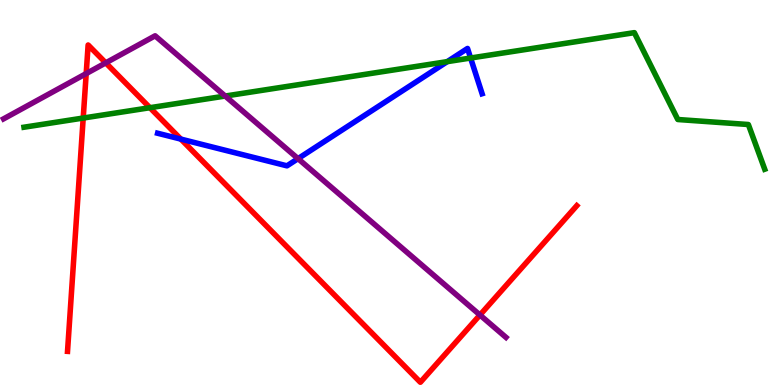[{'lines': ['blue', 'red'], 'intersections': [{'x': 2.33, 'y': 6.39}]}, {'lines': ['green', 'red'], 'intersections': [{'x': 1.07, 'y': 6.93}, {'x': 1.93, 'y': 7.2}]}, {'lines': ['purple', 'red'], 'intersections': [{'x': 1.11, 'y': 8.09}, {'x': 1.36, 'y': 8.37}, {'x': 6.19, 'y': 1.82}]}, {'lines': ['blue', 'green'], 'intersections': [{'x': 5.77, 'y': 8.4}, {'x': 6.07, 'y': 8.49}]}, {'lines': ['blue', 'purple'], 'intersections': [{'x': 3.85, 'y': 5.88}]}, {'lines': ['green', 'purple'], 'intersections': [{'x': 2.91, 'y': 7.51}]}]